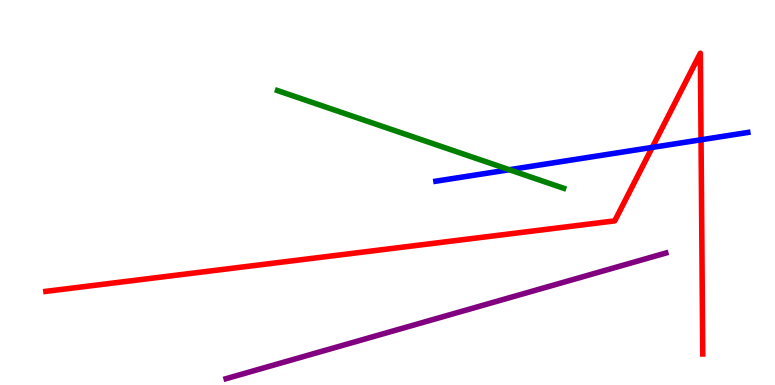[{'lines': ['blue', 'red'], 'intersections': [{'x': 8.42, 'y': 6.17}, {'x': 9.05, 'y': 6.37}]}, {'lines': ['green', 'red'], 'intersections': []}, {'lines': ['purple', 'red'], 'intersections': []}, {'lines': ['blue', 'green'], 'intersections': [{'x': 6.57, 'y': 5.59}]}, {'lines': ['blue', 'purple'], 'intersections': []}, {'lines': ['green', 'purple'], 'intersections': []}]